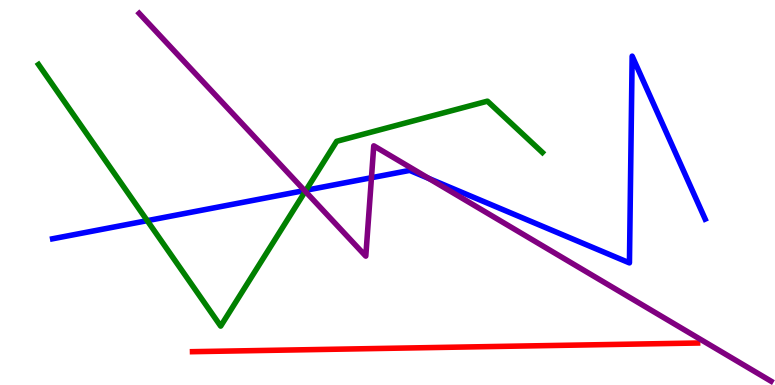[{'lines': ['blue', 'red'], 'intersections': []}, {'lines': ['green', 'red'], 'intersections': []}, {'lines': ['purple', 'red'], 'intersections': []}, {'lines': ['blue', 'green'], 'intersections': [{'x': 1.9, 'y': 4.27}, {'x': 3.95, 'y': 5.06}]}, {'lines': ['blue', 'purple'], 'intersections': [{'x': 3.93, 'y': 5.05}, {'x': 4.79, 'y': 5.38}, {'x': 5.53, 'y': 5.36}]}, {'lines': ['green', 'purple'], 'intersections': [{'x': 3.94, 'y': 5.03}]}]